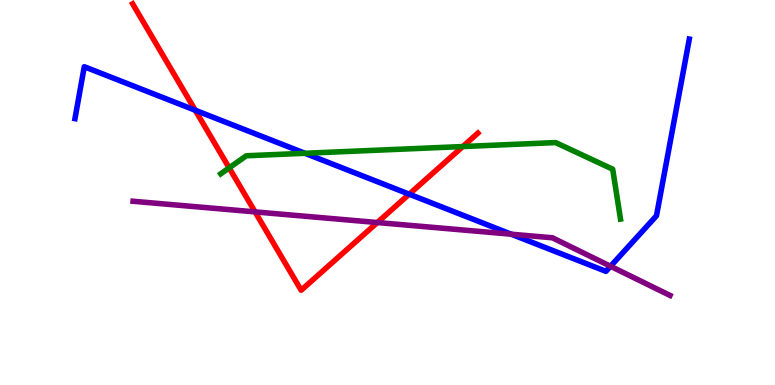[{'lines': ['blue', 'red'], 'intersections': [{'x': 2.52, 'y': 7.14}, {'x': 5.28, 'y': 4.96}]}, {'lines': ['green', 'red'], 'intersections': [{'x': 2.96, 'y': 5.64}, {'x': 5.97, 'y': 6.19}]}, {'lines': ['purple', 'red'], 'intersections': [{'x': 3.29, 'y': 4.5}, {'x': 4.87, 'y': 4.22}]}, {'lines': ['blue', 'green'], 'intersections': [{'x': 3.93, 'y': 6.02}]}, {'lines': ['blue', 'purple'], 'intersections': [{'x': 6.6, 'y': 3.92}, {'x': 7.88, 'y': 3.08}]}, {'lines': ['green', 'purple'], 'intersections': []}]